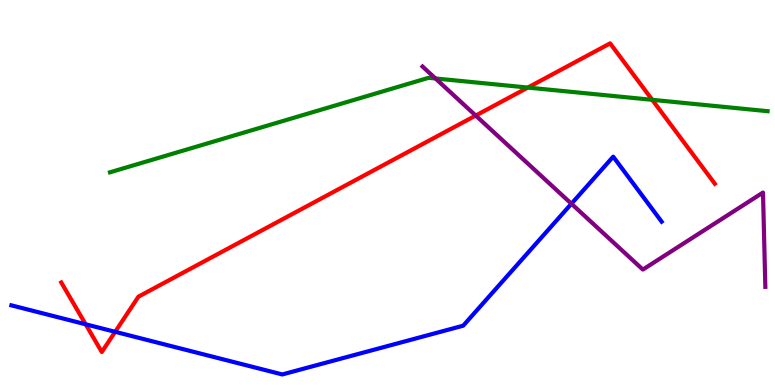[{'lines': ['blue', 'red'], 'intersections': [{'x': 1.11, 'y': 1.58}, {'x': 1.49, 'y': 1.38}]}, {'lines': ['green', 'red'], 'intersections': [{'x': 6.81, 'y': 7.73}, {'x': 8.42, 'y': 7.41}]}, {'lines': ['purple', 'red'], 'intersections': [{'x': 6.14, 'y': 7.0}]}, {'lines': ['blue', 'green'], 'intersections': []}, {'lines': ['blue', 'purple'], 'intersections': [{'x': 7.37, 'y': 4.71}]}, {'lines': ['green', 'purple'], 'intersections': [{'x': 5.62, 'y': 7.96}]}]